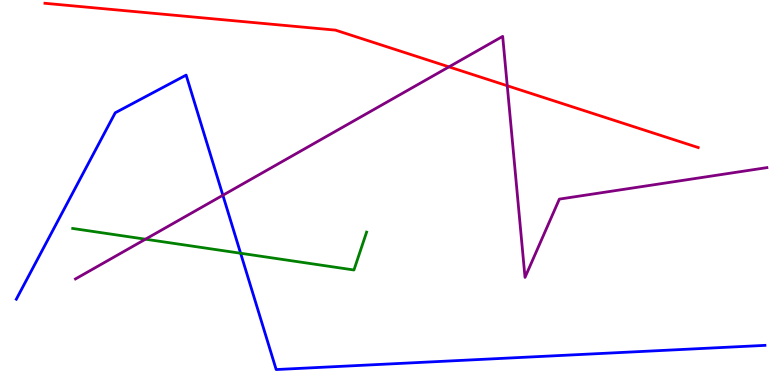[{'lines': ['blue', 'red'], 'intersections': []}, {'lines': ['green', 'red'], 'intersections': []}, {'lines': ['purple', 'red'], 'intersections': [{'x': 5.79, 'y': 8.26}, {'x': 6.55, 'y': 7.77}]}, {'lines': ['blue', 'green'], 'intersections': [{'x': 3.1, 'y': 3.42}]}, {'lines': ['blue', 'purple'], 'intersections': [{'x': 2.88, 'y': 4.93}]}, {'lines': ['green', 'purple'], 'intersections': [{'x': 1.88, 'y': 3.79}]}]